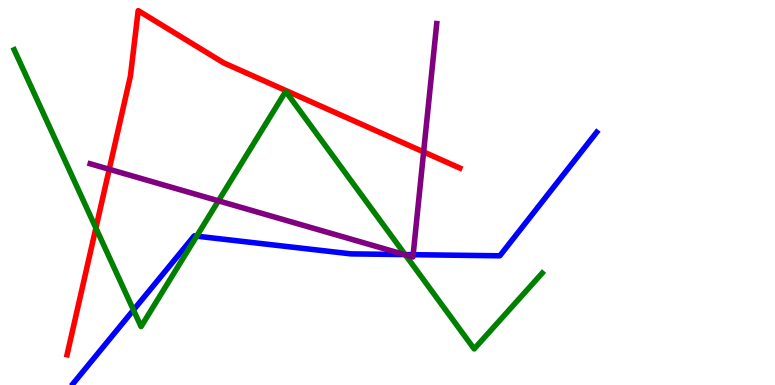[{'lines': ['blue', 'red'], 'intersections': []}, {'lines': ['green', 'red'], 'intersections': [{'x': 1.24, 'y': 4.08}]}, {'lines': ['purple', 'red'], 'intersections': [{'x': 1.41, 'y': 5.6}, {'x': 5.47, 'y': 6.05}]}, {'lines': ['blue', 'green'], 'intersections': [{'x': 1.72, 'y': 1.95}, {'x': 2.54, 'y': 3.87}, {'x': 5.23, 'y': 3.39}]}, {'lines': ['blue', 'purple'], 'intersections': [{'x': 5.22, 'y': 3.39}, {'x': 5.33, 'y': 3.38}]}, {'lines': ['green', 'purple'], 'intersections': [{'x': 2.82, 'y': 4.78}, {'x': 5.23, 'y': 3.38}]}]